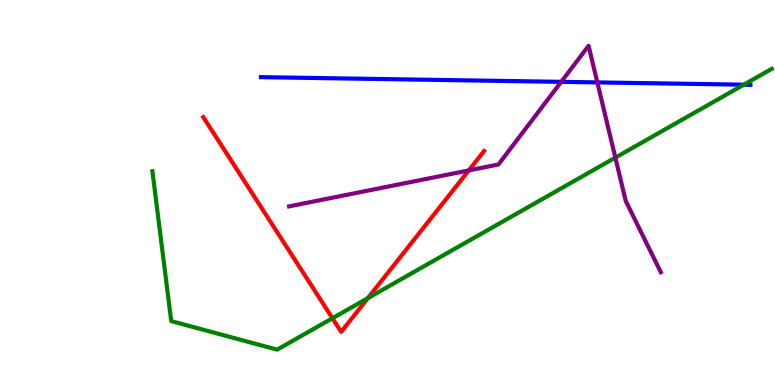[{'lines': ['blue', 'red'], 'intersections': []}, {'lines': ['green', 'red'], 'intersections': [{'x': 4.29, 'y': 1.73}, {'x': 4.75, 'y': 2.26}]}, {'lines': ['purple', 'red'], 'intersections': [{'x': 6.05, 'y': 5.57}]}, {'lines': ['blue', 'green'], 'intersections': [{'x': 9.6, 'y': 7.8}]}, {'lines': ['blue', 'purple'], 'intersections': [{'x': 7.24, 'y': 7.87}, {'x': 7.71, 'y': 7.86}]}, {'lines': ['green', 'purple'], 'intersections': [{'x': 7.94, 'y': 5.91}]}]